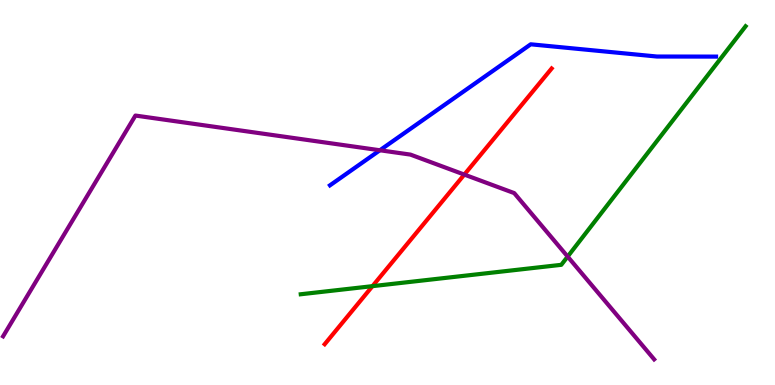[{'lines': ['blue', 'red'], 'intersections': []}, {'lines': ['green', 'red'], 'intersections': [{'x': 4.81, 'y': 2.57}]}, {'lines': ['purple', 'red'], 'intersections': [{'x': 5.99, 'y': 5.47}]}, {'lines': ['blue', 'green'], 'intersections': []}, {'lines': ['blue', 'purple'], 'intersections': [{'x': 4.9, 'y': 6.1}]}, {'lines': ['green', 'purple'], 'intersections': [{'x': 7.32, 'y': 3.34}]}]